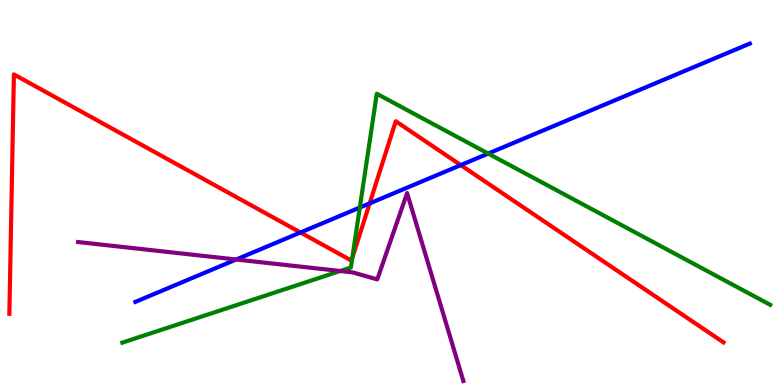[{'lines': ['blue', 'red'], 'intersections': [{'x': 3.88, 'y': 3.96}, {'x': 4.77, 'y': 4.72}, {'x': 5.95, 'y': 5.71}]}, {'lines': ['green', 'red'], 'intersections': [{'x': 4.55, 'y': 3.3}]}, {'lines': ['purple', 'red'], 'intersections': []}, {'lines': ['blue', 'green'], 'intersections': [{'x': 4.64, 'y': 4.61}, {'x': 6.3, 'y': 6.01}]}, {'lines': ['blue', 'purple'], 'intersections': [{'x': 3.05, 'y': 3.26}]}, {'lines': ['green', 'purple'], 'intersections': [{'x': 4.39, 'y': 2.96}]}]